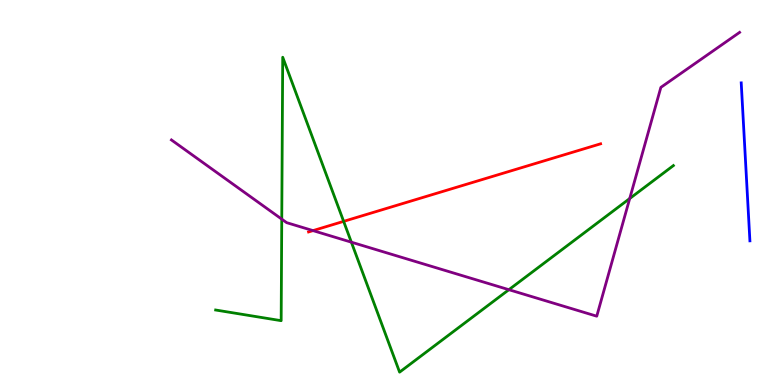[{'lines': ['blue', 'red'], 'intersections': []}, {'lines': ['green', 'red'], 'intersections': [{'x': 4.43, 'y': 4.25}]}, {'lines': ['purple', 'red'], 'intersections': [{'x': 4.04, 'y': 4.01}]}, {'lines': ['blue', 'green'], 'intersections': []}, {'lines': ['blue', 'purple'], 'intersections': []}, {'lines': ['green', 'purple'], 'intersections': [{'x': 3.64, 'y': 4.31}, {'x': 4.53, 'y': 3.71}, {'x': 6.57, 'y': 2.48}, {'x': 8.13, 'y': 4.84}]}]